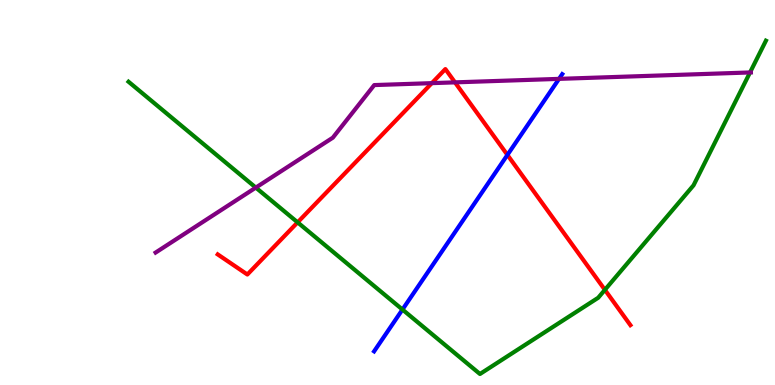[{'lines': ['blue', 'red'], 'intersections': [{'x': 6.55, 'y': 5.98}]}, {'lines': ['green', 'red'], 'intersections': [{'x': 3.84, 'y': 4.22}, {'x': 7.81, 'y': 2.47}]}, {'lines': ['purple', 'red'], 'intersections': [{'x': 5.57, 'y': 7.84}, {'x': 5.87, 'y': 7.86}]}, {'lines': ['blue', 'green'], 'intersections': [{'x': 5.19, 'y': 1.96}]}, {'lines': ['blue', 'purple'], 'intersections': [{'x': 7.21, 'y': 7.95}]}, {'lines': ['green', 'purple'], 'intersections': [{'x': 3.3, 'y': 5.13}, {'x': 9.68, 'y': 8.12}]}]